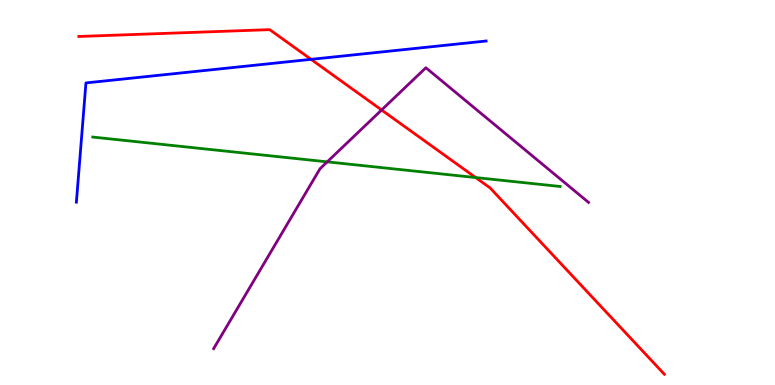[{'lines': ['blue', 'red'], 'intersections': [{'x': 4.01, 'y': 8.46}]}, {'lines': ['green', 'red'], 'intersections': [{'x': 6.14, 'y': 5.39}]}, {'lines': ['purple', 'red'], 'intersections': [{'x': 4.92, 'y': 7.14}]}, {'lines': ['blue', 'green'], 'intersections': []}, {'lines': ['blue', 'purple'], 'intersections': []}, {'lines': ['green', 'purple'], 'intersections': [{'x': 4.22, 'y': 5.8}]}]